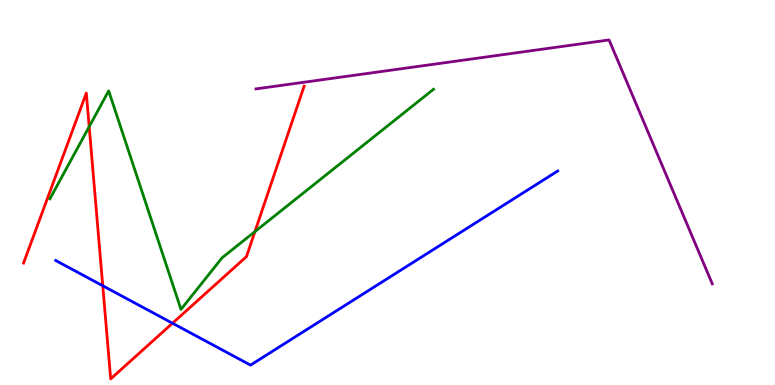[{'lines': ['blue', 'red'], 'intersections': [{'x': 1.33, 'y': 2.58}, {'x': 2.23, 'y': 1.6}]}, {'lines': ['green', 'red'], 'intersections': [{'x': 1.15, 'y': 6.71}, {'x': 3.29, 'y': 3.98}]}, {'lines': ['purple', 'red'], 'intersections': []}, {'lines': ['blue', 'green'], 'intersections': []}, {'lines': ['blue', 'purple'], 'intersections': []}, {'lines': ['green', 'purple'], 'intersections': []}]